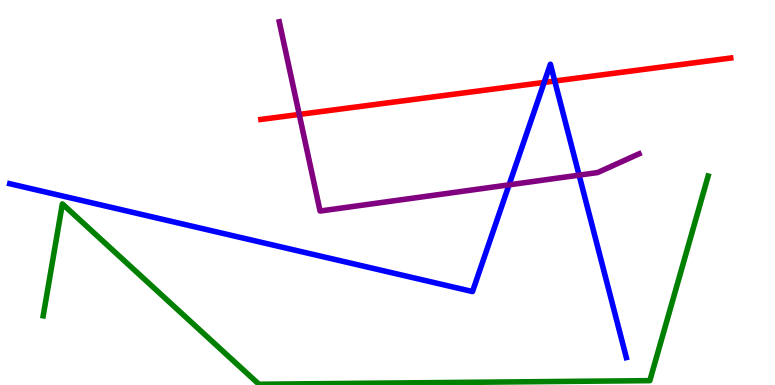[{'lines': ['blue', 'red'], 'intersections': [{'x': 7.02, 'y': 7.86}, {'x': 7.16, 'y': 7.9}]}, {'lines': ['green', 'red'], 'intersections': []}, {'lines': ['purple', 'red'], 'intersections': [{'x': 3.86, 'y': 7.03}]}, {'lines': ['blue', 'green'], 'intersections': []}, {'lines': ['blue', 'purple'], 'intersections': [{'x': 6.57, 'y': 5.2}, {'x': 7.47, 'y': 5.45}]}, {'lines': ['green', 'purple'], 'intersections': []}]